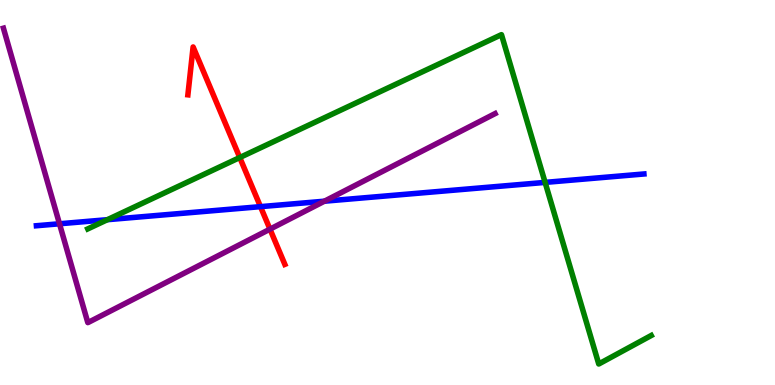[{'lines': ['blue', 'red'], 'intersections': [{'x': 3.36, 'y': 4.63}]}, {'lines': ['green', 'red'], 'intersections': [{'x': 3.09, 'y': 5.91}]}, {'lines': ['purple', 'red'], 'intersections': [{'x': 3.48, 'y': 4.05}]}, {'lines': ['blue', 'green'], 'intersections': [{'x': 1.39, 'y': 4.29}, {'x': 7.03, 'y': 5.26}]}, {'lines': ['blue', 'purple'], 'intersections': [{'x': 0.768, 'y': 4.19}, {'x': 4.19, 'y': 4.77}]}, {'lines': ['green', 'purple'], 'intersections': []}]